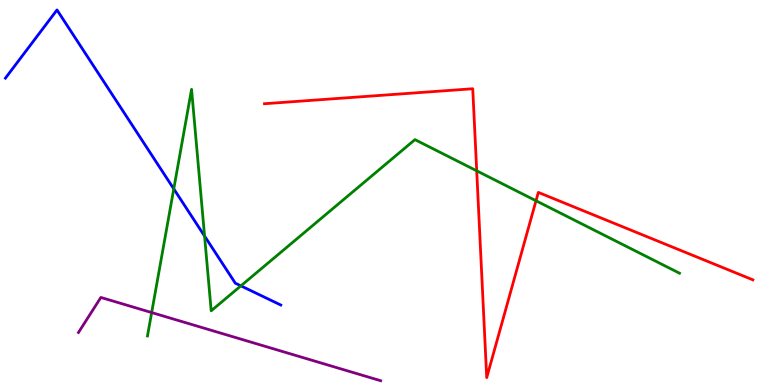[{'lines': ['blue', 'red'], 'intersections': []}, {'lines': ['green', 'red'], 'intersections': [{'x': 6.15, 'y': 5.56}, {'x': 6.92, 'y': 4.79}]}, {'lines': ['purple', 'red'], 'intersections': []}, {'lines': ['blue', 'green'], 'intersections': [{'x': 2.24, 'y': 5.09}, {'x': 2.64, 'y': 3.87}, {'x': 3.11, 'y': 2.58}]}, {'lines': ['blue', 'purple'], 'intersections': []}, {'lines': ['green', 'purple'], 'intersections': [{'x': 1.96, 'y': 1.88}]}]